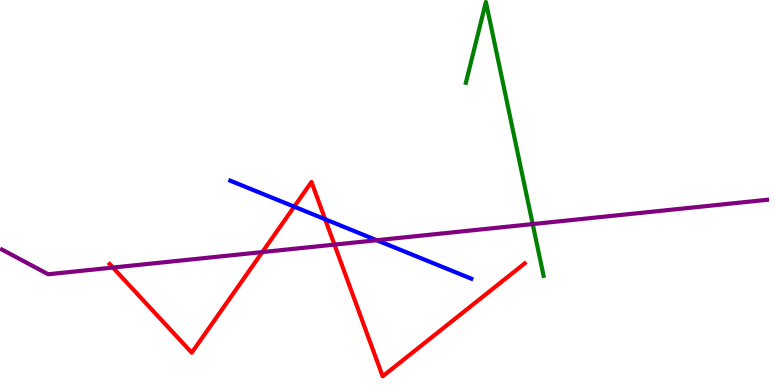[{'lines': ['blue', 'red'], 'intersections': [{'x': 3.8, 'y': 4.63}, {'x': 4.2, 'y': 4.31}]}, {'lines': ['green', 'red'], 'intersections': []}, {'lines': ['purple', 'red'], 'intersections': [{'x': 1.46, 'y': 3.05}, {'x': 3.39, 'y': 3.45}, {'x': 4.32, 'y': 3.65}]}, {'lines': ['blue', 'green'], 'intersections': []}, {'lines': ['blue', 'purple'], 'intersections': [{'x': 4.86, 'y': 3.76}]}, {'lines': ['green', 'purple'], 'intersections': [{'x': 6.87, 'y': 4.18}]}]